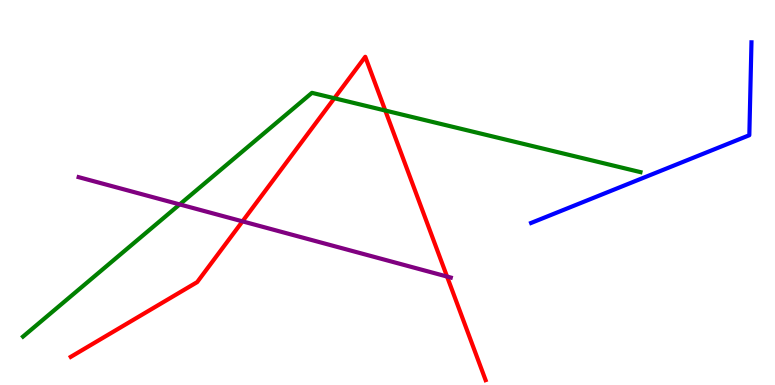[{'lines': ['blue', 'red'], 'intersections': []}, {'lines': ['green', 'red'], 'intersections': [{'x': 4.31, 'y': 7.45}, {'x': 4.97, 'y': 7.13}]}, {'lines': ['purple', 'red'], 'intersections': [{'x': 3.13, 'y': 4.25}, {'x': 5.77, 'y': 2.82}]}, {'lines': ['blue', 'green'], 'intersections': []}, {'lines': ['blue', 'purple'], 'intersections': []}, {'lines': ['green', 'purple'], 'intersections': [{'x': 2.32, 'y': 4.69}]}]